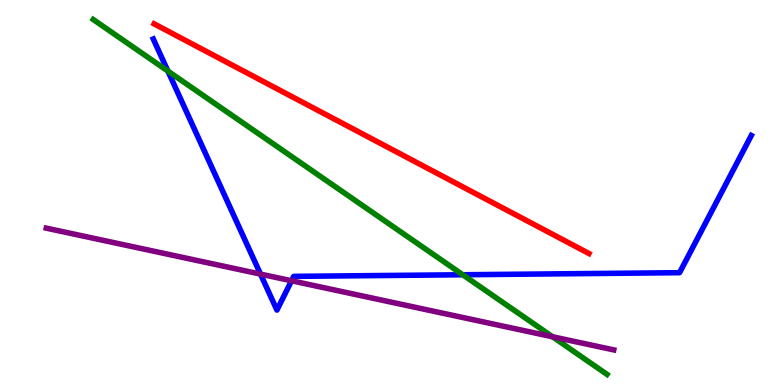[{'lines': ['blue', 'red'], 'intersections': []}, {'lines': ['green', 'red'], 'intersections': []}, {'lines': ['purple', 'red'], 'intersections': []}, {'lines': ['blue', 'green'], 'intersections': [{'x': 2.17, 'y': 8.15}, {'x': 5.97, 'y': 2.86}]}, {'lines': ['blue', 'purple'], 'intersections': [{'x': 3.36, 'y': 2.88}, {'x': 3.76, 'y': 2.71}]}, {'lines': ['green', 'purple'], 'intersections': [{'x': 7.13, 'y': 1.25}]}]